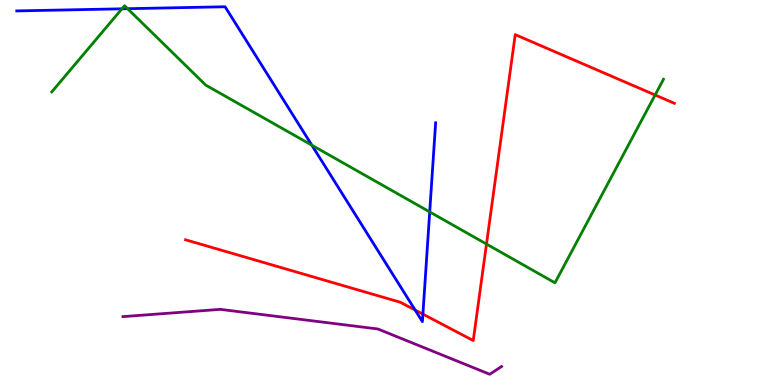[{'lines': ['blue', 'red'], 'intersections': [{'x': 5.36, 'y': 1.95}, {'x': 5.46, 'y': 1.84}]}, {'lines': ['green', 'red'], 'intersections': [{'x': 6.28, 'y': 3.66}, {'x': 8.45, 'y': 7.53}]}, {'lines': ['purple', 'red'], 'intersections': []}, {'lines': ['blue', 'green'], 'intersections': [{'x': 1.57, 'y': 9.77}, {'x': 1.65, 'y': 9.77}, {'x': 4.02, 'y': 6.23}, {'x': 5.54, 'y': 4.5}]}, {'lines': ['blue', 'purple'], 'intersections': []}, {'lines': ['green', 'purple'], 'intersections': []}]